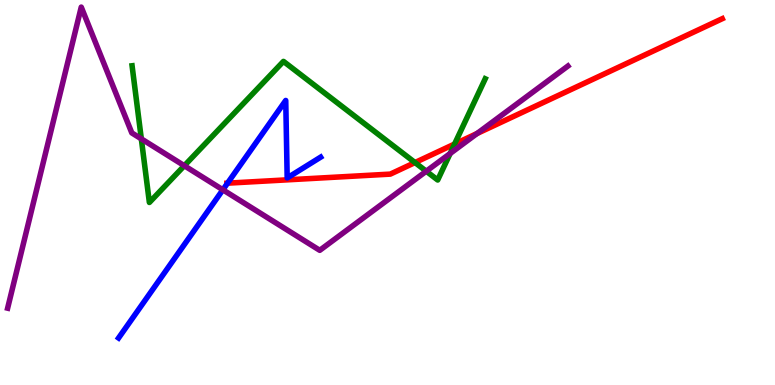[{'lines': ['blue', 'red'], 'intersections': [{'x': 2.94, 'y': 5.24}]}, {'lines': ['green', 'red'], 'intersections': [{'x': 5.35, 'y': 5.78}, {'x': 5.87, 'y': 6.26}]}, {'lines': ['purple', 'red'], 'intersections': [{'x': 6.16, 'y': 6.53}]}, {'lines': ['blue', 'green'], 'intersections': []}, {'lines': ['blue', 'purple'], 'intersections': [{'x': 2.88, 'y': 5.07}]}, {'lines': ['green', 'purple'], 'intersections': [{'x': 1.82, 'y': 6.39}, {'x': 2.38, 'y': 5.7}, {'x': 5.5, 'y': 5.55}, {'x': 5.81, 'y': 6.01}]}]